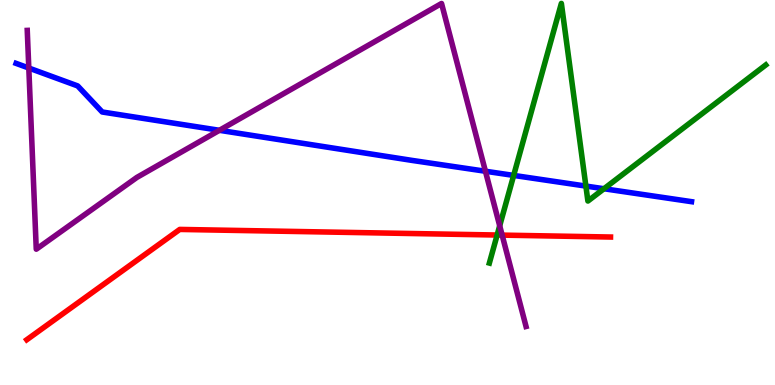[{'lines': ['blue', 'red'], 'intersections': []}, {'lines': ['green', 'red'], 'intersections': [{'x': 6.41, 'y': 3.9}]}, {'lines': ['purple', 'red'], 'intersections': [{'x': 6.48, 'y': 3.89}]}, {'lines': ['blue', 'green'], 'intersections': [{'x': 6.63, 'y': 5.44}, {'x': 7.56, 'y': 5.17}, {'x': 7.79, 'y': 5.1}]}, {'lines': ['blue', 'purple'], 'intersections': [{'x': 0.372, 'y': 8.23}, {'x': 2.83, 'y': 6.62}, {'x': 6.26, 'y': 5.55}]}, {'lines': ['green', 'purple'], 'intersections': [{'x': 6.45, 'y': 4.14}]}]